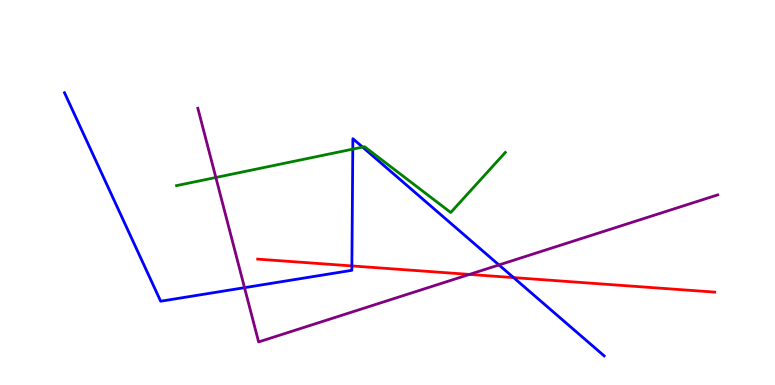[{'lines': ['blue', 'red'], 'intersections': [{'x': 4.54, 'y': 3.09}, {'x': 6.63, 'y': 2.79}]}, {'lines': ['green', 'red'], 'intersections': []}, {'lines': ['purple', 'red'], 'intersections': [{'x': 6.06, 'y': 2.87}]}, {'lines': ['blue', 'green'], 'intersections': [{'x': 4.55, 'y': 6.13}, {'x': 4.68, 'y': 6.18}]}, {'lines': ['blue', 'purple'], 'intersections': [{'x': 3.15, 'y': 2.53}, {'x': 6.44, 'y': 3.12}]}, {'lines': ['green', 'purple'], 'intersections': [{'x': 2.79, 'y': 5.39}]}]